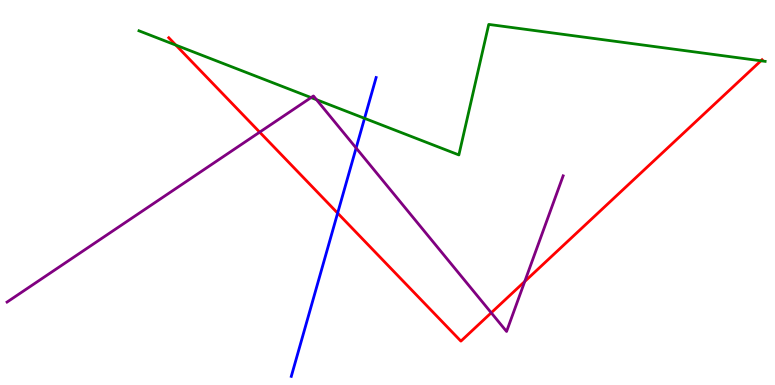[{'lines': ['blue', 'red'], 'intersections': [{'x': 4.36, 'y': 4.46}]}, {'lines': ['green', 'red'], 'intersections': [{'x': 2.27, 'y': 8.83}, {'x': 9.82, 'y': 8.42}]}, {'lines': ['purple', 'red'], 'intersections': [{'x': 3.35, 'y': 6.57}, {'x': 6.34, 'y': 1.88}, {'x': 6.77, 'y': 2.69}]}, {'lines': ['blue', 'green'], 'intersections': [{'x': 4.7, 'y': 6.93}]}, {'lines': ['blue', 'purple'], 'intersections': [{'x': 4.6, 'y': 6.16}]}, {'lines': ['green', 'purple'], 'intersections': [{'x': 4.01, 'y': 7.47}, {'x': 4.08, 'y': 7.41}]}]